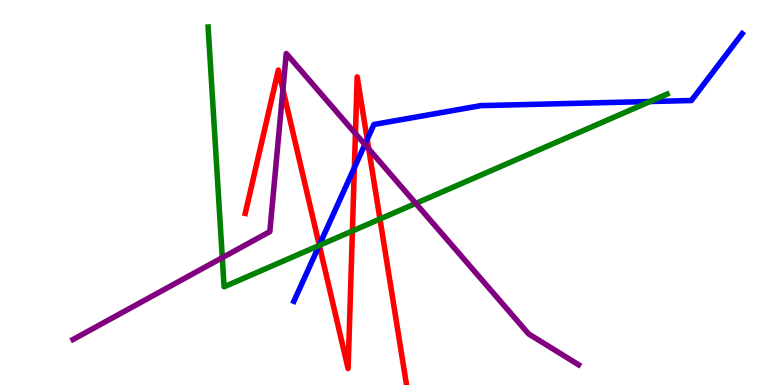[{'lines': ['blue', 'red'], 'intersections': [{'x': 4.12, 'y': 3.63}, {'x': 4.57, 'y': 5.64}, {'x': 4.74, 'y': 6.38}]}, {'lines': ['green', 'red'], 'intersections': [{'x': 4.12, 'y': 3.63}, {'x': 4.55, 'y': 4.0}, {'x': 4.9, 'y': 4.31}]}, {'lines': ['purple', 'red'], 'intersections': [{'x': 3.65, 'y': 7.67}, {'x': 4.59, 'y': 6.53}, {'x': 4.76, 'y': 6.13}]}, {'lines': ['blue', 'green'], 'intersections': [{'x': 4.12, 'y': 3.63}, {'x': 8.39, 'y': 7.36}]}, {'lines': ['blue', 'purple'], 'intersections': [{'x': 4.71, 'y': 6.25}]}, {'lines': ['green', 'purple'], 'intersections': [{'x': 2.87, 'y': 3.31}, {'x': 5.37, 'y': 4.72}]}]